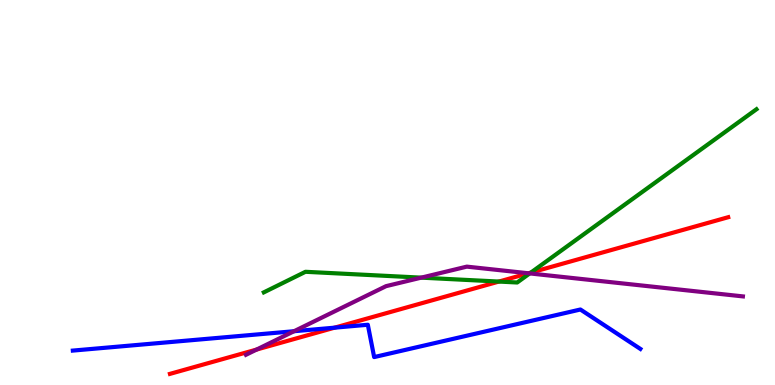[{'lines': ['blue', 'red'], 'intersections': [{'x': 4.32, 'y': 1.49}]}, {'lines': ['green', 'red'], 'intersections': [{'x': 6.44, 'y': 2.69}, {'x': 6.85, 'y': 2.92}]}, {'lines': ['purple', 'red'], 'intersections': [{'x': 3.31, 'y': 0.921}, {'x': 6.82, 'y': 2.9}]}, {'lines': ['blue', 'green'], 'intersections': []}, {'lines': ['blue', 'purple'], 'intersections': [{'x': 3.79, 'y': 1.4}]}, {'lines': ['green', 'purple'], 'intersections': [{'x': 5.44, 'y': 2.79}, {'x': 6.84, 'y': 2.9}]}]